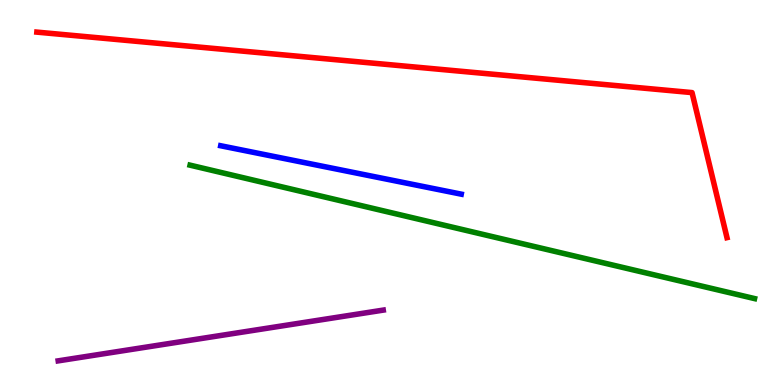[{'lines': ['blue', 'red'], 'intersections': []}, {'lines': ['green', 'red'], 'intersections': []}, {'lines': ['purple', 'red'], 'intersections': []}, {'lines': ['blue', 'green'], 'intersections': []}, {'lines': ['blue', 'purple'], 'intersections': []}, {'lines': ['green', 'purple'], 'intersections': []}]